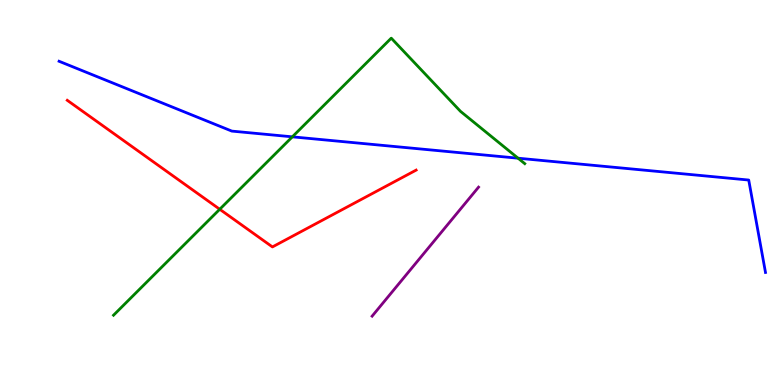[{'lines': ['blue', 'red'], 'intersections': []}, {'lines': ['green', 'red'], 'intersections': [{'x': 2.84, 'y': 4.56}]}, {'lines': ['purple', 'red'], 'intersections': []}, {'lines': ['blue', 'green'], 'intersections': [{'x': 3.77, 'y': 6.45}, {'x': 6.68, 'y': 5.89}]}, {'lines': ['blue', 'purple'], 'intersections': []}, {'lines': ['green', 'purple'], 'intersections': []}]